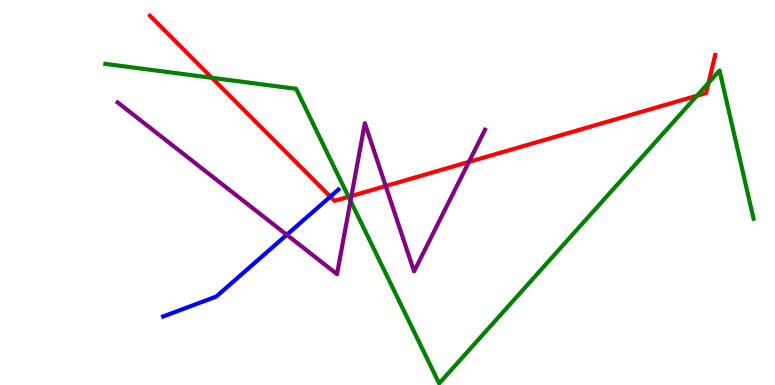[{'lines': ['blue', 'red'], 'intersections': [{'x': 4.26, 'y': 4.89}]}, {'lines': ['green', 'red'], 'intersections': [{'x': 2.73, 'y': 7.98}, {'x': 4.5, 'y': 4.89}, {'x': 8.99, 'y': 7.51}, {'x': 9.14, 'y': 7.85}]}, {'lines': ['purple', 'red'], 'intersections': [{'x': 4.53, 'y': 4.91}, {'x': 4.98, 'y': 5.17}, {'x': 6.05, 'y': 5.8}]}, {'lines': ['blue', 'green'], 'intersections': []}, {'lines': ['blue', 'purple'], 'intersections': [{'x': 3.7, 'y': 3.9}]}, {'lines': ['green', 'purple'], 'intersections': [{'x': 4.52, 'y': 4.78}]}]